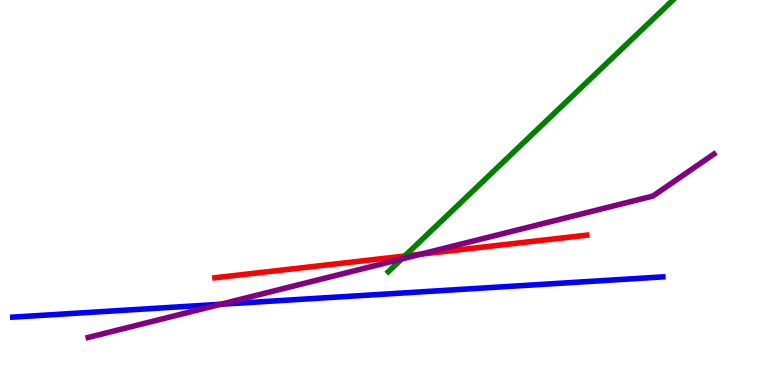[{'lines': ['blue', 'red'], 'intersections': []}, {'lines': ['green', 'red'], 'intersections': [{'x': 5.22, 'y': 3.35}]}, {'lines': ['purple', 'red'], 'intersections': [{'x': 5.43, 'y': 3.4}]}, {'lines': ['blue', 'green'], 'intersections': []}, {'lines': ['blue', 'purple'], 'intersections': [{'x': 2.85, 'y': 2.1}]}, {'lines': ['green', 'purple'], 'intersections': [{'x': 5.18, 'y': 3.27}]}]